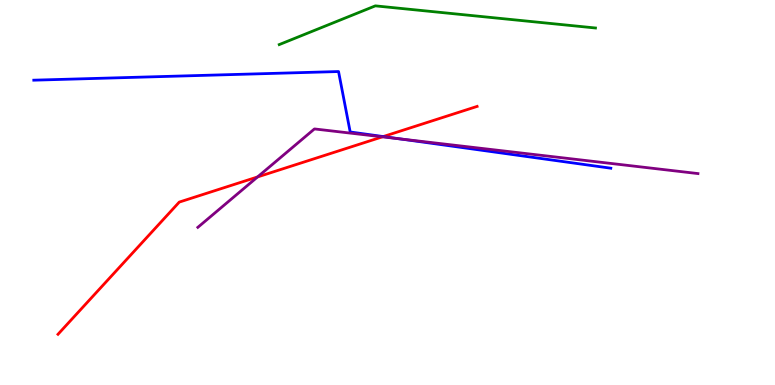[{'lines': ['blue', 'red'], 'intersections': [{'x': 4.95, 'y': 6.45}]}, {'lines': ['green', 'red'], 'intersections': []}, {'lines': ['purple', 'red'], 'intersections': [{'x': 3.32, 'y': 5.4}, {'x': 4.93, 'y': 6.45}]}, {'lines': ['blue', 'green'], 'intersections': []}, {'lines': ['blue', 'purple'], 'intersections': [{'x': 5.16, 'y': 6.39}]}, {'lines': ['green', 'purple'], 'intersections': []}]